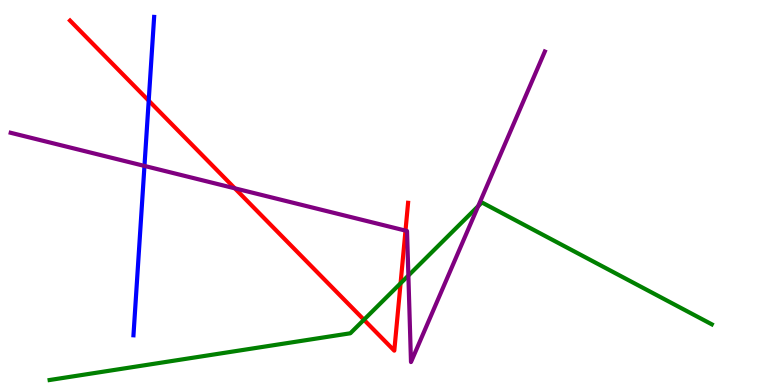[{'lines': ['blue', 'red'], 'intersections': [{'x': 1.92, 'y': 7.39}]}, {'lines': ['green', 'red'], 'intersections': [{'x': 4.7, 'y': 1.69}, {'x': 5.17, 'y': 2.64}]}, {'lines': ['purple', 'red'], 'intersections': [{'x': 3.03, 'y': 5.11}, {'x': 5.23, 'y': 4.01}]}, {'lines': ['blue', 'green'], 'intersections': []}, {'lines': ['blue', 'purple'], 'intersections': [{'x': 1.86, 'y': 5.69}]}, {'lines': ['green', 'purple'], 'intersections': [{'x': 5.27, 'y': 2.84}, {'x': 6.17, 'y': 4.65}]}]